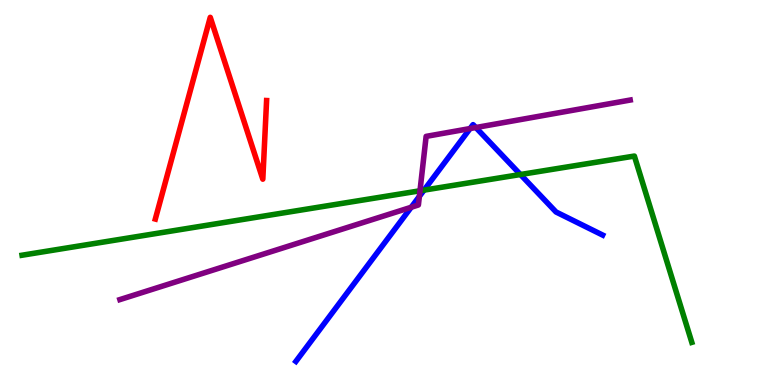[{'lines': ['blue', 'red'], 'intersections': []}, {'lines': ['green', 'red'], 'intersections': []}, {'lines': ['purple', 'red'], 'intersections': []}, {'lines': ['blue', 'green'], 'intersections': [{'x': 5.47, 'y': 5.06}, {'x': 6.72, 'y': 5.47}]}, {'lines': ['blue', 'purple'], 'intersections': [{'x': 5.31, 'y': 4.62}, {'x': 5.41, 'y': 4.9}, {'x': 6.07, 'y': 6.66}, {'x': 6.14, 'y': 6.69}]}, {'lines': ['green', 'purple'], 'intersections': [{'x': 5.42, 'y': 5.04}]}]